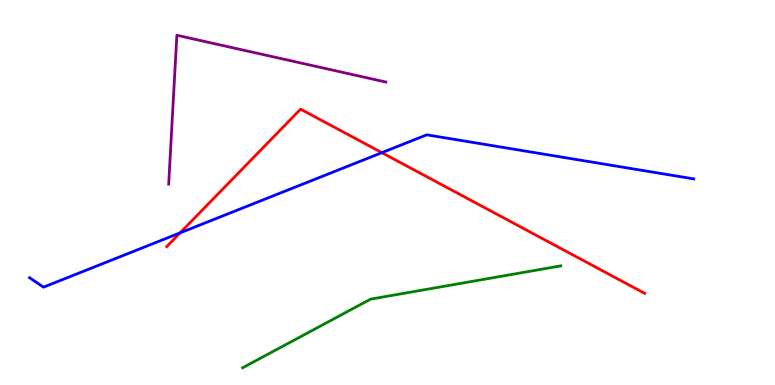[{'lines': ['blue', 'red'], 'intersections': [{'x': 2.32, 'y': 3.95}, {'x': 4.93, 'y': 6.03}]}, {'lines': ['green', 'red'], 'intersections': []}, {'lines': ['purple', 'red'], 'intersections': []}, {'lines': ['blue', 'green'], 'intersections': []}, {'lines': ['blue', 'purple'], 'intersections': []}, {'lines': ['green', 'purple'], 'intersections': []}]